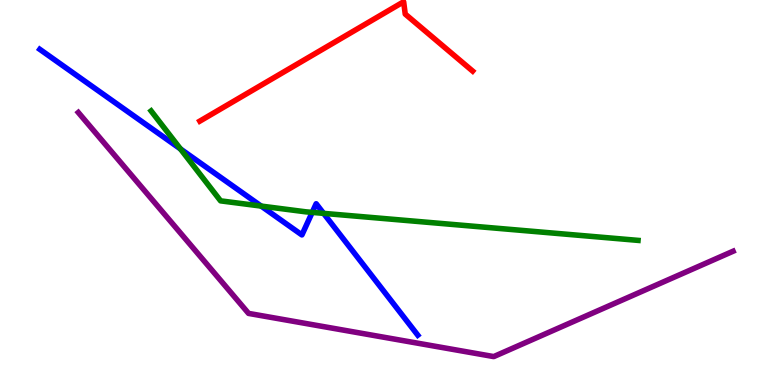[{'lines': ['blue', 'red'], 'intersections': []}, {'lines': ['green', 'red'], 'intersections': []}, {'lines': ['purple', 'red'], 'intersections': []}, {'lines': ['blue', 'green'], 'intersections': [{'x': 2.33, 'y': 6.13}, {'x': 3.37, 'y': 4.65}, {'x': 4.03, 'y': 4.48}, {'x': 4.18, 'y': 4.46}]}, {'lines': ['blue', 'purple'], 'intersections': []}, {'lines': ['green', 'purple'], 'intersections': []}]